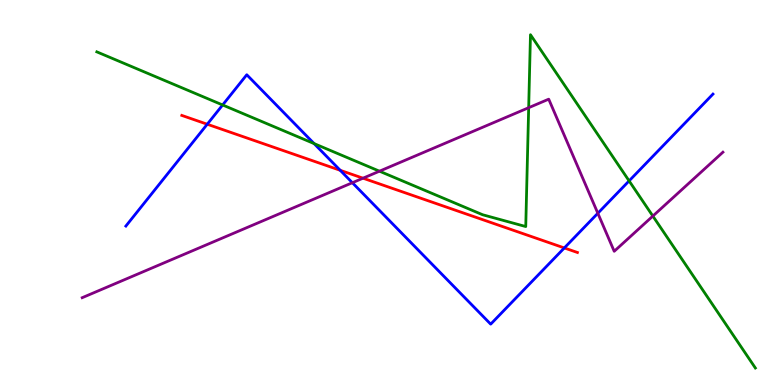[{'lines': ['blue', 'red'], 'intersections': [{'x': 2.67, 'y': 6.77}, {'x': 4.39, 'y': 5.58}, {'x': 7.28, 'y': 3.56}]}, {'lines': ['green', 'red'], 'intersections': []}, {'lines': ['purple', 'red'], 'intersections': [{'x': 4.68, 'y': 5.37}]}, {'lines': ['blue', 'green'], 'intersections': [{'x': 2.87, 'y': 7.27}, {'x': 4.05, 'y': 6.27}, {'x': 8.12, 'y': 5.3}]}, {'lines': ['blue', 'purple'], 'intersections': [{'x': 4.55, 'y': 5.25}, {'x': 7.71, 'y': 4.46}]}, {'lines': ['green', 'purple'], 'intersections': [{'x': 4.9, 'y': 5.55}, {'x': 6.82, 'y': 7.2}, {'x': 8.42, 'y': 4.39}]}]